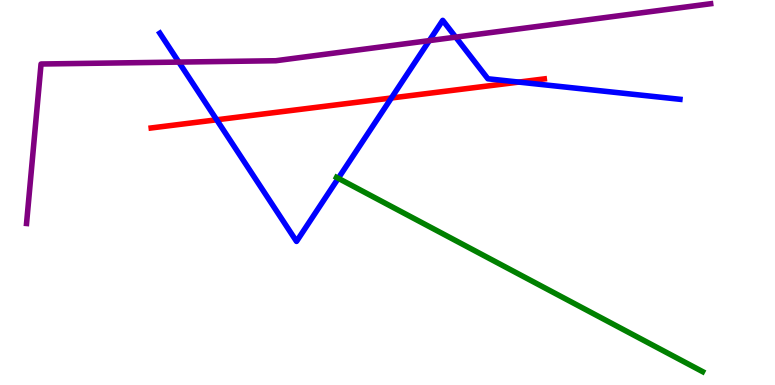[{'lines': ['blue', 'red'], 'intersections': [{'x': 2.8, 'y': 6.89}, {'x': 5.05, 'y': 7.45}, {'x': 6.69, 'y': 7.87}]}, {'lines': ['green', 'red'], 'intersections': []}, {'lines': ['purple', 'red'], 'intersections': []}, {'lines': ['blue', 'green'], 'intersections': [{'x': 4.36, 'y': 5.37}]}, {'lines': ['blue', 'purple'], 'intersections': [{'x': 2.31, 'y': 8.39}, {'x': 5.54, 'y': 8.95}, {'x': 5.88, 'y': 9.03}]}, {'lines': ['green', 'purple'], 'intersections': []}]